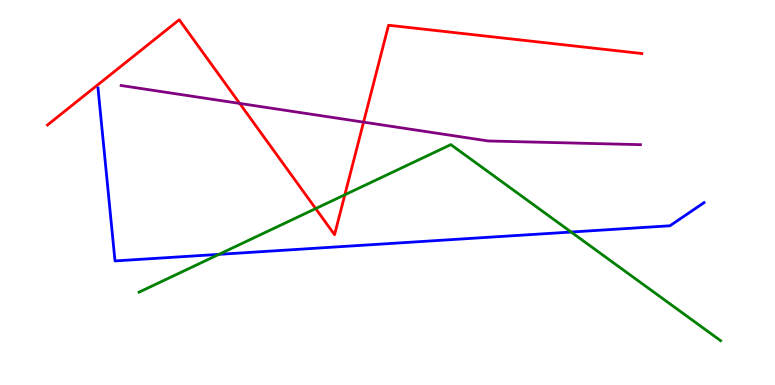[{'lines': ['blue', 'red'], 'intersections': []}, {'lines': ['green', 'red'], 'intersections': [{'x': 4.07, 'y': 4.58}, {'x': 4.45, 'y': 4.94}]}, {'lines': ['purple', 'red'], 'intersections': [{'x': 3.09, 'y': 7.31}, {'x': 4.69, 'y': 6.83}]}, {'lines': ['blue', 'green'], 'intersections': [{'x': 2.83, 'y': 3.39}, {'x': 7.37, 'y': 3.97}]}, {'lines': ['blue', 'purple'], 'intersections': []}, {'lines': ['green', 'purple'], 'intersections': []}]